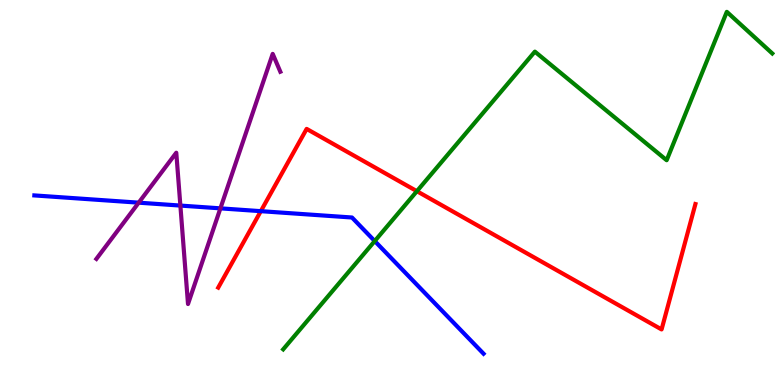[{'lines': ['blue', 'red'], 'intersections': [{'x': 3.37, 'y': 4.52}]}, {'lines': ['green', 'red'], 'intersections': [{'x': 5.38, 'y': 5.03}]}, {'lines': ['purple', 'red'], 'intersections': []}, {'lines': ['blue', 'green'], 'intersections': [{'x': 4.84, 'y': 3.74}]}, {'lines': ['blue', 'purple'], 'intersections': [{'x': 1.79, 'y': 4.74}, {'x': 2.33, 'y': 4.66}, {'x': 2.84, 'y': 4.59}]}, {'lines': ['green', 'purple'], 'intersections': []}]